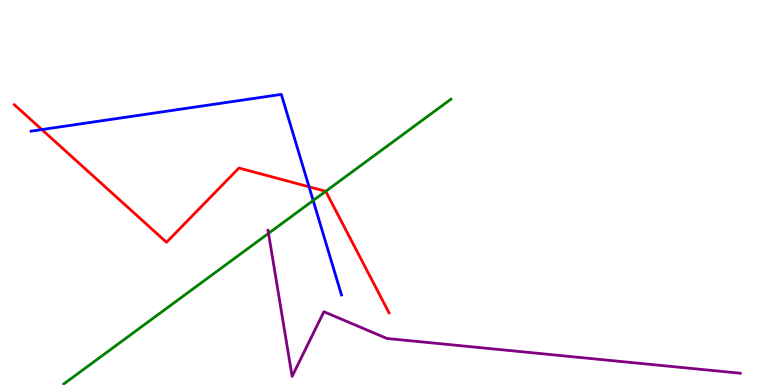[{'lines': ['blue', 'red'], 'intersections': [{'x': 0.54, 'y': 6.63}, {'x': 3.99, 'y': 5.15}]}, {'lines': ['green', 'red'], 'intersections': [{'x': 4.2, 'y': 5.03}]}, {'lines': ['purple', 'red'], 'intersections': []}, {'lines': ['blue', 'green'], 'intersections': [{'x': 4.04, 'y': 4.79}]}, {'lines': ['blue', 'purple'], 'intersections': []}, {'lines': ['green', 'purple'], 'intersections': [{'x': 3.46, 'y': 3.94}]}]